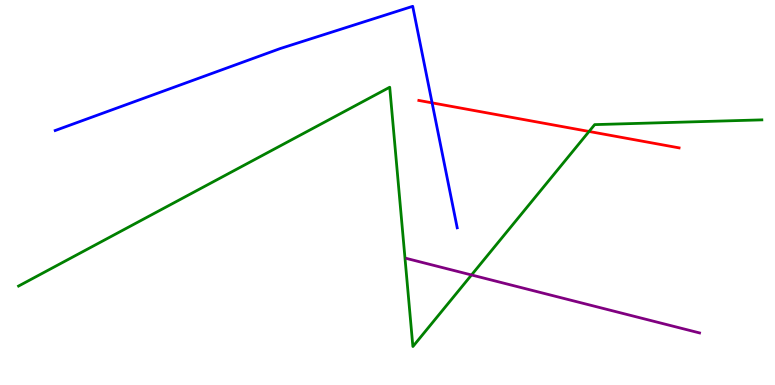[{'lines': ['blue', 'red'], 'intersections': [{'x': 5.58, 'y': 7.33}]}, {'lines': ['green', 'red'], 'intersections': [{'x': 7.6, 'y': 6.59}]}, {'lines': ['purple', 'red'], 'intersections': []}, {'lines': ['blue', 'green'], 'intersections': []}, {'lines': ['blue', 'purple'], 'intersections': []}, {'lines': ['green', 'purple'], 'intersections': [{'x': 6.08, 'y': 2.86}]}]